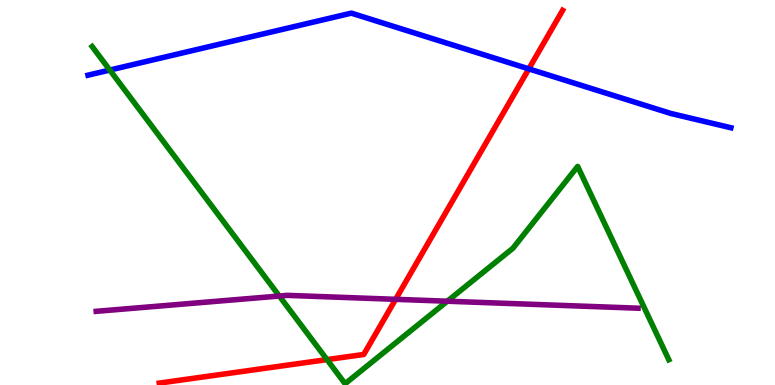[{'lines': ['blue', 'red'], 'intersections': [{'x': 6.82, 'y': 8.21}]}, {'lines': ['green', 'red'], 'intersections': [{'x': 4.22, 'y': 0.66}]}, {'lines': ['purple', 'red'], 'intersections': [{'x': 5.1, 'y': 2.23}]}, {'lines': ['blue', 'green'], 'intersections': [{'x': 1.42, 'y': 8.18}]}, {'lines': ['blue', 'purple'], 'intersections': []}, {'lines': ['green', 'purple'], 'intersections': [{'x': 3.6, 'y': 2.31}, {'x': 5.77, 'y': 2.18}]}]